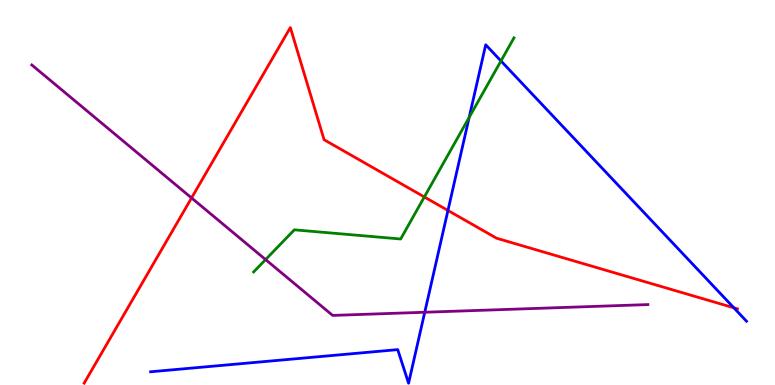[{'lines': ['blue', 'red'], 'intersections': [{'x': 5.78, 'y': 4.53}, {'x': 9.47, 'y': 2.01}]}, {'lines': ['green', 'red'], 'intersections': [{'x': 5.48, 'y': 4.88}]}, {'lines': ['purple', 'red'], 'intersections': [{'x': 2.47, 'y': 4.86}]}, {'lines': ['blue', 'green'], 'intersections': [{'x': 6.05, 'y': 6.95}, {'x': 6.46, 'y': 8.42}]}, {'lines': ['blue', 'purple'], 'intersections': [{'x': 5.48, 'y': 1.89}]}, {'lines': ['green', 'purple'], 'intersections': [{'x': 3.43, 'y': 3.26}]}]